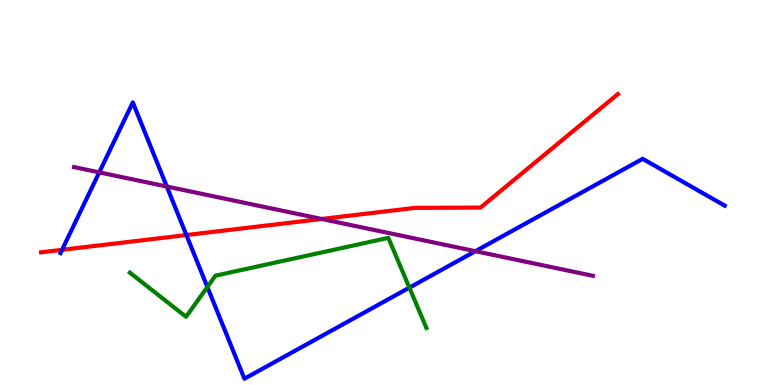[{'lines': ['blue', 'red'], 'intersections': [{'x': 0.801, 'y': 3.51}, {'x': 2.41, 'y': 3.89}]}, {'lines': ['green', 'red'], 'intersections': []}, {'lines': ['purple', 'red'], 'intersections': [{'x': 4.15, 'y': 4.31}]}, {'lines': ['blue', 'green'], 'intersections': [{'x': 2.68, 'y': 2.55}, {'x': 5.28, 'y': 2.53}]}, {'lines': ['blue', 'purple'], 'intersections': [{'x': 1.28, 'y': 5.52}, {'x': 2.15, 'y': 5.16}, {'x': 6.13, 'y': 3.48}]}, {'lines': ['green', 'purple'], 'intersections': []}]